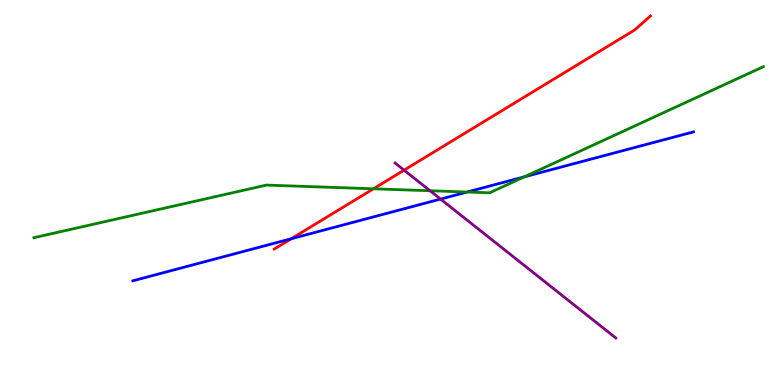[{'lines': ['blue', 'red'], 'intersections': [{'x': 3.76, 'y': 3.8}]}, {'lines': ['green', 'red'], 'intersections': [{'x': 4.82, 'y': 5.1}]}, {'lines': ['purple', 'red'], 'intersections': [{'x': 5.21, 'y': 5.58}]}, {'lines': ['blue', 'green'], 'intersections': [{'x': 6.03, 'y': 5.01}, {'x': 6.76, 'y': 5.41}]}, {'lines': ['blue', 'purple'], 'intersections': [{'x': 5.68, 'y': 4.83}]}, {'lines': ['green', 'purple'], 'intersections': [{'x': 5.55, 'y': 5.05}]}]